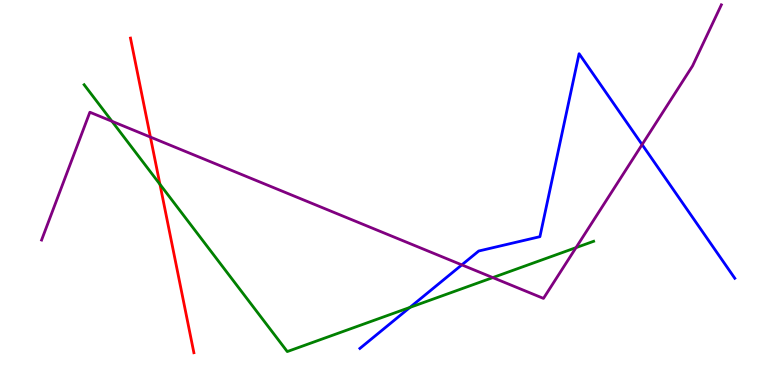[{'lines': ['blue', 'red'], 'intersections': []}, {'lines': ['green', 'red'], 'intersections': [{'x': 2.06, 'y': 5.21}]}, {'lines': ['purple', 'red'], 'intersections': [{'x': 1.94, 'y': 6.44}]}, {'lines': ['blue', 'green'], 'intersections': [{'x': 5.29, 'y': 2.01}]}, {'lines': ['blue', 'purple'], 'intersections': [{'x': 5.96, 'y': 3.12}, {'x': 8.29, 'y': 6.24}]}, {'lines': ['green', 'purple'], 'intersections': [{'x': 1.44, 'y': 6.85}, {'x': 6.36, 'y': 2.79}, {'x': 7.43, 'y': 3.57}]}]